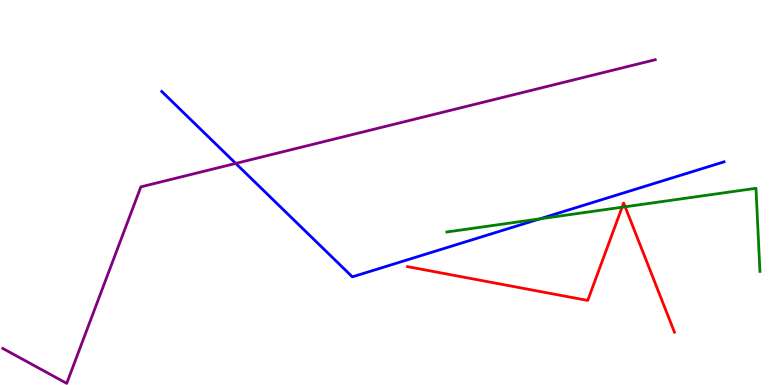[{'lines': ['blue', 'red'], 'intersections': []}, {'lines': ['green', 'red'], 'intersections': [{'x': 8.03, 'y': 4.62}, {'x': 8.07, 'y': 4.63}]}, {'lines': ['purple', 'red'], 'intersections': []}, {'lines': ['blue', 'green'], 'intersections': [{'x': 6.97, 'y': 4.32}]}, {'lines': ['blue', 'purple'], 'intersections': [{'x': 3.04, 'y': 5.76}]}, {'lines': ['green', 'purple'], 'intersections': []}]